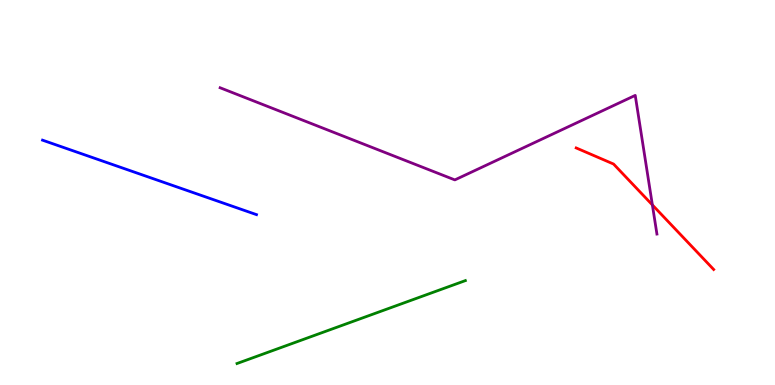[{'lines': ['blue', 'red'], 'intersections': []}, {'lines': ['green', 'red'], 'intersections': []}, {'lines': ['purple', 'red'], 'intersections': [{'x': 8.42, 'y': 4.68}]}, {'lines': ['blue', 'green'], 'intersections': []}, {'lines': ['blue', 'purple'], 'intersections': []}, {'lines': ['green', 'purple'], 'intersections': []}]